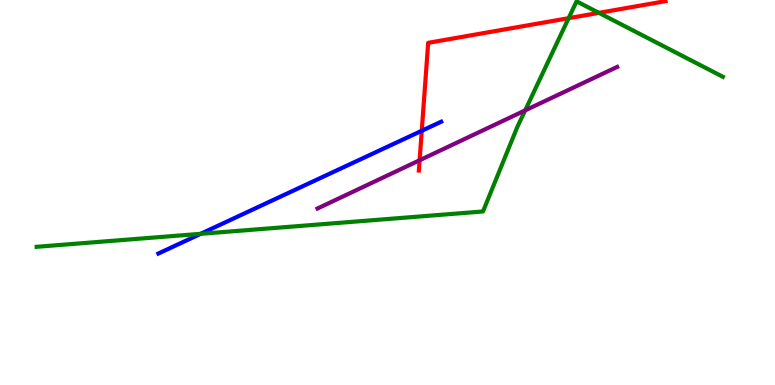[{'lines': ['blue', 'red'], 'intersections': [{'x': 5.44, 'y': 6.6}]}, {'lines': ['green', 'red'], 'intersections': [{'x': 7.34, 'y': 9.53}, {'x': 7.73, 'y': 9.67}]}, {'lines': ['purple', 'red'], 'intersections': [{'x': 5.41, 'y': 5.84}]}, {'lines': ['blue', 'green'], 'intersections': [{'x': 2.59, 'y': 3.93}]}, {'lines': ['blue', 'purple'], 'intersections': []}, {'lines': ['green', 'purple'], 'intersections': [{'x': 6.78, 'y': 7.13}]}]